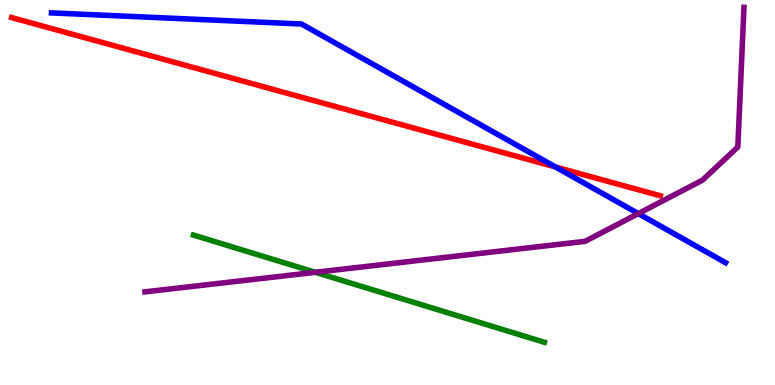[{'lines': ['blue', 'red'], 'intersections': [{'x': 7.17, 'y': 5.66}]}, {'lines': ['green', 'red'], 'intersections': []}, {'lines': ['purple', 'red'], 'intersections': []}, {'lines': ['blue', 'green'], 'intersections': []}, {'lines': ['blue', 'purple'], 'intersections': [{'x': 8.24, 'y': 4.45}]}, {'lines': ['green', 'purple'], 'intersections': [{'x': 4.07, 'y': 2.93}]}]